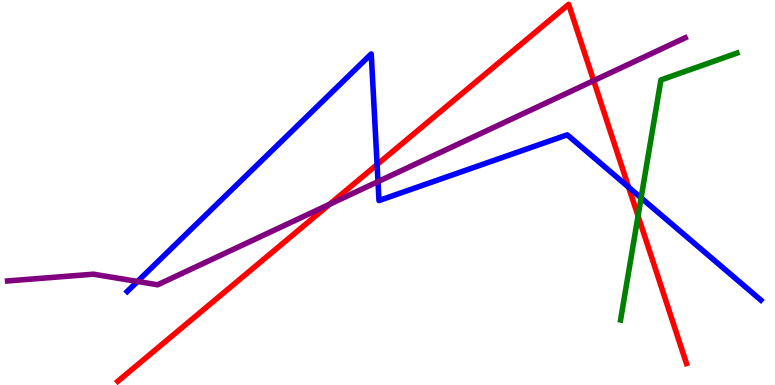[{'lines': ['blue', 'red'], 'intersections': [{'x': 4.87, 'y': 5.73}, {'x': 8.11, 'y': 5.14}]}, {'lines': ['green', 'red'], 'intersections': [{'x': 8.23, 'y': 4.39}]}, {'lines': ['purple', 'red'], 'intersections': [{'x': 4.25, 'y': 4.69}, {'x': 7.66, 'y': 7.91}]}, {'lines': ['blue', 'green'], 'intersections': [{'x': 8.27, 'y': 4.86}]}, {'lines': ['blue', 'purple'], 'intersections': [{'x': 1.77, 'y': 2.69}, {'x': 4.88, 'y': 5.28}]}, {'lines': ['green', 'purple'], 'intersections': []}]